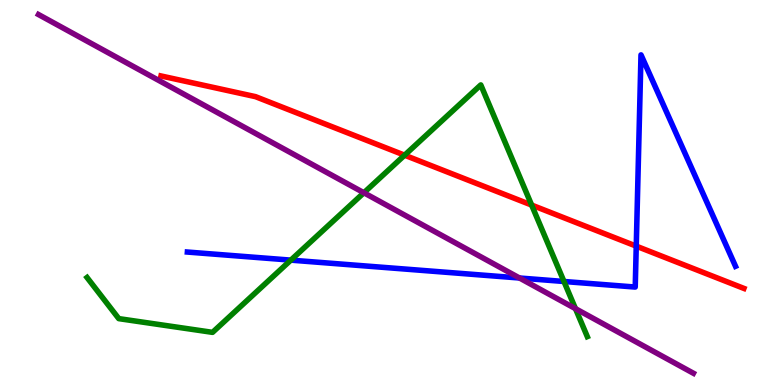[{'lines': ['blue', 'red'], 'intersections': [{'x': 8.21, 'y': 3.61}]}, {'lines': ['green', 'red'], 'intersections': [{'x': 5.22, 'y': 5.97}, {'x': 6.86, 'y': 4.67}]}, {'lines': ['purple', 'red'], 'intersections': []}, {'lines': ['blue', 'green'], 'intersections': [{'x': 3.75, 'y': 3.24}, {'x': 7.28, 'y': 2.69}]}, {'lines': ['blue', 'purple'], 'intersections': [{'x': 6.7, 'y': 2.78}]}, {'lines': ['green', 'purple'], 'intersections': [{'x': 4.7, 'y': 4.99}, {'x': 7.43, 'y': 1.98}]}]